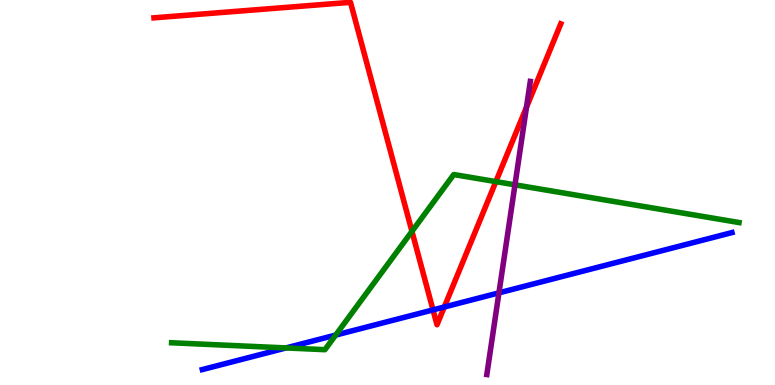[{'lines': ['blue', 'red'], 'intersections': [{'x': 5.59, 'y': 1.95}, {'x': 5.73, 'y': 2.03}]}, {'lines': ['green', 'red'], 'intersections': [{'x': 5.32, 'y': 3.99}, {'x': 6.4, 'y': 5.28}]}, {'lines': ['purple', 'red'], 'intersections': [{'x': 6.79, 'y': 7.21}]}, {'lines': ['blue', 'green'], 'intersections': [{'x': 3.69, 'y': 0.963}, {'x': 4.33, 'y': 1.3}]}, {'lines': ['blue', 'purple'], 'intersections': [{'x': 6.44, 'y': 2.39}]}, {'lines': ['green', 'purple'], 'intersections': [{'x': 6.64, 'y': 5.2}]}]